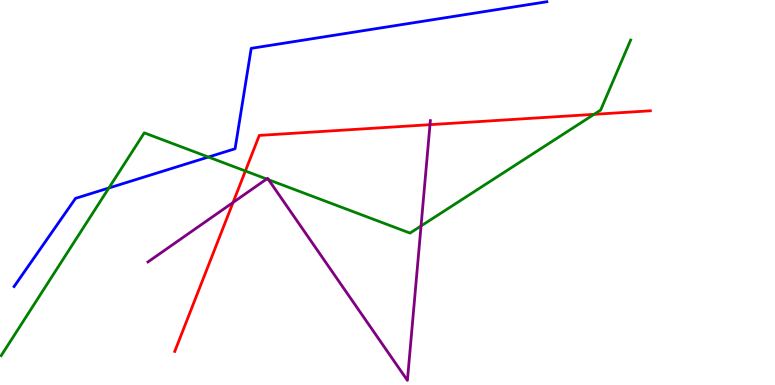[{'lines': ['blue', 'red'], 'intersections': []}, {'lines': ['green', 'red'], 'intersections': [{'x': 3.17, 'y': 5.56}, {'x': 7.66, 'y': 7.03}]}, {'lines': ['purple', 'red'], 'intersections': [{'x': 3.01, 'y': 4.74}, {'x': 5.55, 'y': 6.76}]}, {'lines': ['blue', 'green'], 'intersections': [{'x': 1.4, 'y': 5.12}, {'x': 2.69, 'y': 5.92}]}, {'lines': ['blue', 'purple'], 'intersections': []}, {'lines': ['green', 'purple'], 'intersections': [{'x': 3.44, 'y': 5.35}, {'x': 3.47, 'y': 5.33}, {'x': 5.43, 'y': 4.13}]}]